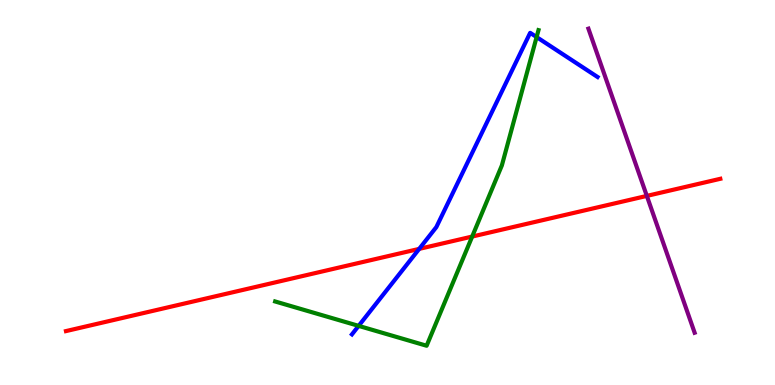[{'lines': ['blue', 'red'], 'intersections': [{'x': 5.41, 'y': 3.54}]}, {'lines': ['green', 'red'], 'intersections': [{'x': 6.09, 'y': 3.86}]}, {'lines': ['purple', 'red'], 'intersections': [{'x': 8.35, 'y': 4.91}]}, {'lines': ['blue', 'green'], 'intersections': [{'x': 4.63, 'y': 1.54}, {'x': 6.92, 'y': 9.04}]}, {'lines': ['blue', 'purple'], 'intersections': []}, {'lines': ['green', 'purple'], 'intersections': []}]